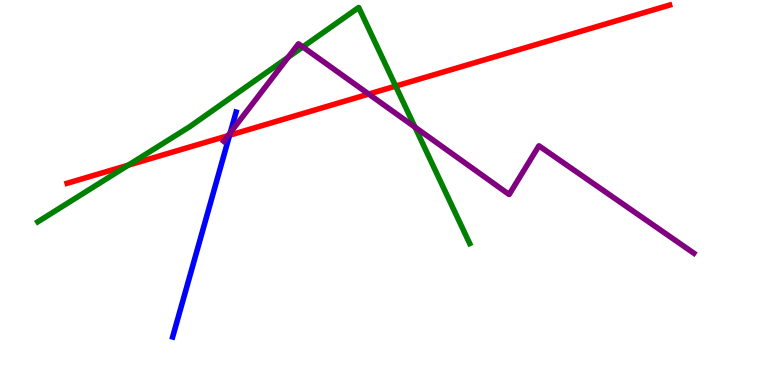[{'lines': ['blue', 'red'], 'intersections': [{'x': 2.96, 'y': 6.49}]}, {'lines': ['green', 'red'], 'intersections': [{'x': 1.65, 'y': 5.71}, {'x': 5.11, 'y': 7.76}]}, {'lines': ['purple', 'red'], 'intersections': [{'x': 2.94, 'y': 6.48}, {'x': 4.76, 'y': 7.56}]}, {'lines': ['blue', 'green'], 'intersections': []}, {'lines': ['blue', 'purple'], 'intersections': [{'x': 2.97, 'y': 6.55}]}, {'lines': ['green', 'purple'], 'intersections': [{'x': 3.72, 'y': 8.51}, {'x': 3.91, 'y': 8.78}, {'x': 5.35, 'y': 6.7}]}]